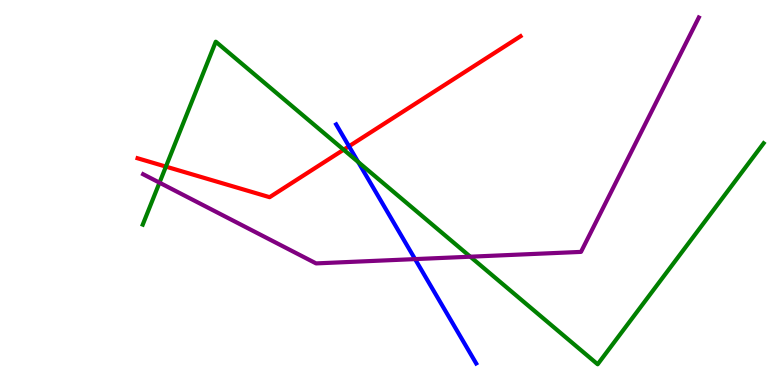[{'lines': ['blue', 'red'], 'intersections': [{'x': 4.5, 'y': 6.2}]}, {'lines': ['green', 'red'], 'intersections': [{'x': 2.14, 'y': 5.67}, {'x': 4.43, 'y': 6.11}]}, {'lines': ['purple', 'red'], 'intersections': []}, {'lines': ['blue', 'green'], 'intersections': [{'x': 4.62, 'y': 5.79}]}, {'lines': ['blue', 'purple'], 'intersections': [{'x': 5.36, 'y': 3.27}]}, {'lines': ['green', 'purple'], 'intersections': [{'x': 2.06, 'y': 5.26}, {'x': 6.07, 'y': 3.33}]}]